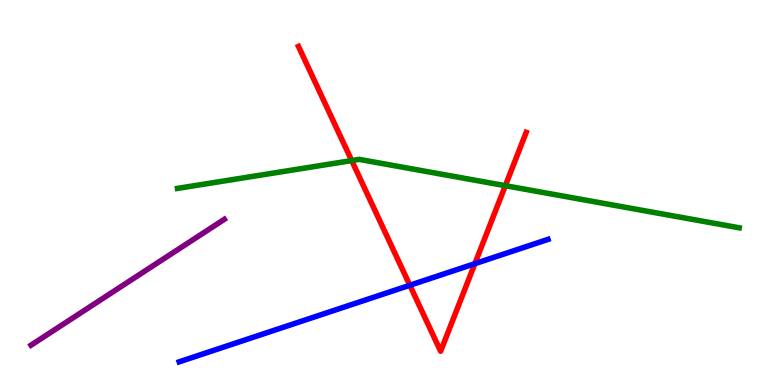[{'lines': ['blue', 'red'], 'intersections': [{'x': 5.29, 'y': 2.59}, {'x': 6.13, 'y': 3.15}]}, {'lines': ['green', 'red'], 'intersections': [{'x': 4.54, 'y': 5.83}, {'x': 6.52, 'y': 5.18}]}, {'lines': ['purple', 'red'], 'intersections': []}, {'lines': ['blue', 'green'], 'intersections': []}, {'lines': ['blue', 'purple'], 'intersections': []}, {'lines': ['green', 'purple'], 'intersections': []}]